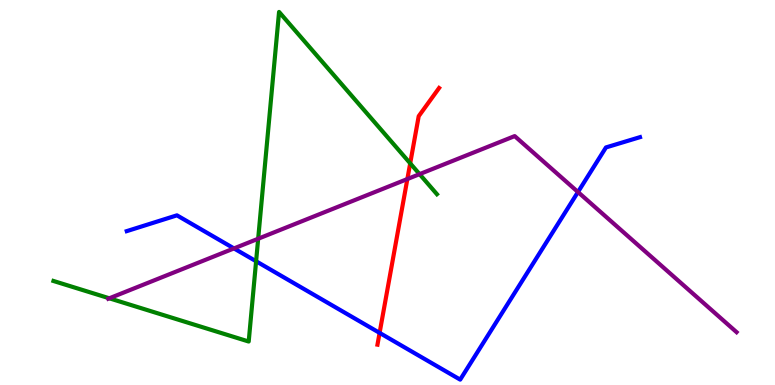[{'lines': ['blue', 'red'], 'intersections': [{'x': 4.9, 'y': 1.35}]}, {'lines': ['green', 'red'], 'intersections': [{'x': 5.29, 'y': 5.76}]}, {'lines': ['purple', 'red'], 'intersections': [{'x': 5.26, 'y': 5.35}]}, {'lines': ['blue', 'green'], 'intersections': [{'x': 3.3, 'y': 3.21}]}, {'lines': ['blue', 'purple'], 'intersections': [{'x': 3.02, 'y': 3.55}, {'x': 7.46, 'y': 5.01}]}, {'lines': ['green', 'purple'], 'intersections': [{'x': 1.41, 'y': 2.25}, {'x': 3.33, 'y': 3.8}, {'x': 5.41, 'y': 5.48}]}]